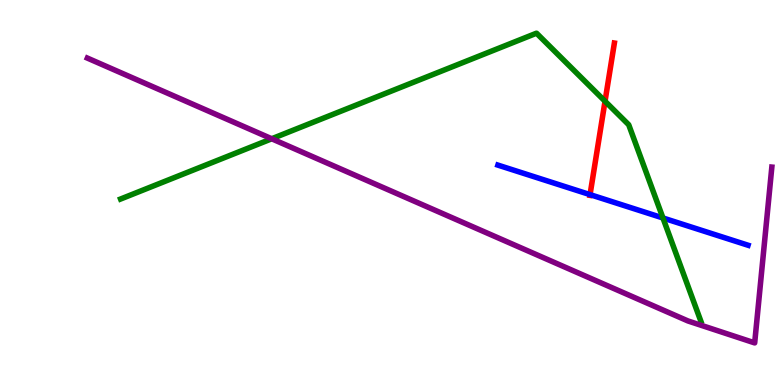[{'lines': ['blue', 'red'], 'intersections': [{'x': 7.61, 'y': 4.94}]}, {'lines': ['green', 'red'], 'intersections': [{'x': 7.81, 'y': 7.37}]}, {'lines': ['purple', 'red'], 'intersections': []}, {'lines': ['blue', 'green'], 'intersections': [{'x': 8.55, 'y': 4.34}]}, {'lines': ['blue', 'purple'], 'intersections': []}, {'lines': ['green', 'purple'], 'intersections': [{'x': 3.51, 'y': 6.4}]}]